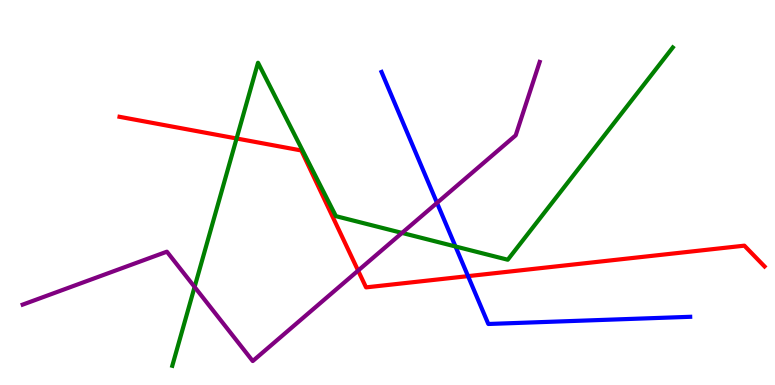[{'lines': ['blue', 'red'], 'intersections': [{'x': 6.04, 'y': 2.83}]}, {'lines': ['green', 'red'], 'intersections': [{'x': 3.05, 'y': 6.4}]}, {'lines': ['purple', 'red'], 'intersections': [{'x': 4.62, 'y': 2.97}]}, {'lines': ['blue', 'green'], 'intersections': [{'x': 5.88, 'y': 3.6}]}, {'lines': ['blue', 'purple'], 'intersections': [{'x': 5.64, 'y': 4.73}]}, {'lines': ['green', 'purple'], 'intersections': [{'x': 2.51, 'y': 2.55}, {'x': 5.19, 'y': 3.95}]}]